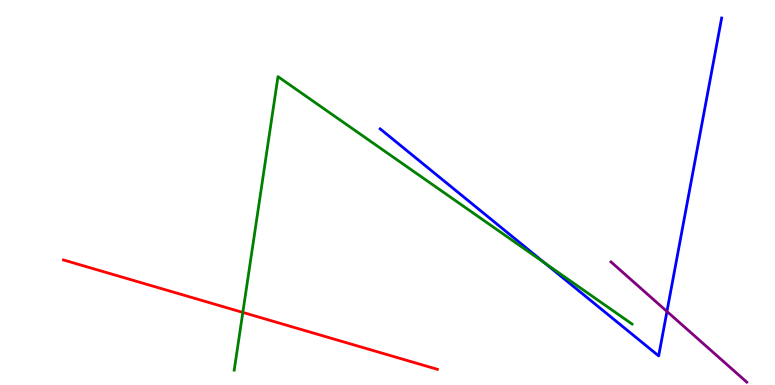[{'lines': ['blue', 'red'], 'intersections': []}, {'lines': ['green', 'red'], 'intersections': [{'x': 3.13, 'y': 1.89}]}, {'lines': ['purple', 'red'], 'intersections': []}, {'lines': ['blue', 'green'], 'intersections': [{'x': 7.03, 'y': 3.17}]}, {'lines': ['blue', 'purple'], 'intersections': [{'x': 8.61, 'y': 1.91}]}, {'lines': ['green', 'purple'], 'intersections': []}]